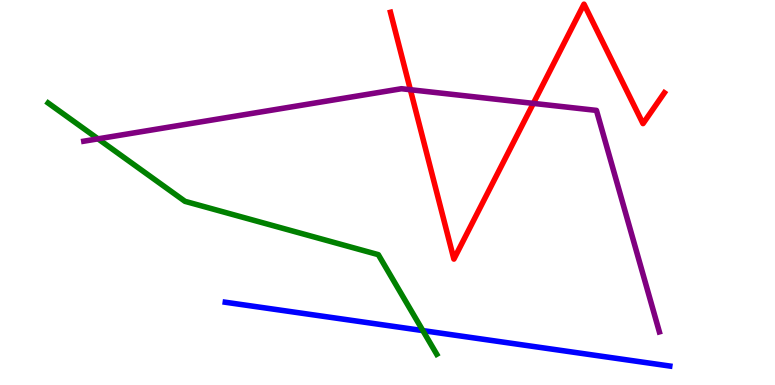[{'lines': ['blue', 'red'], 'intersections': []}, {'lines': ['green', 'red'], 'intersections': []}, {'lines': ['purple', 'red'], 'intersections': [{'x': 5.29, 'y': 7.67}, {'x': 6.88, 'y': 7.31}]}, {'lines': ['blue', 'green'], 'intersections': [{'x': 5.46, 'y': 1.41}]}, {'lines': ['blue', 'purple'], 'intersections': []}, {'lines': ['green', 'purple'], 'intersections': [{'x': 1.26, 'y': 6.39}]}]